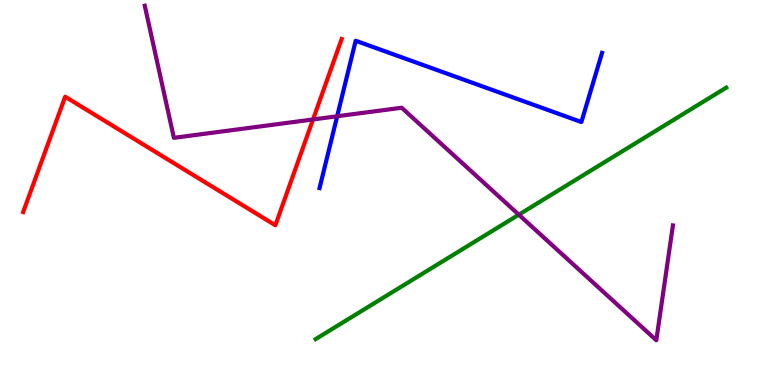[{'lines': ['blue', 'red'], 'intersections': []}, {'lines': ['green', 'red'], 'intersections': []}, {'lines': ['purple', 'red'], 'intersections': [{'x': 4.04, 'y': 6.9}]}, {'lines': ['blue', 'green'], 'intersections': []}, {'lines': ['blue', 'purple'], 'intersections': [{'x': 4.35, 'y': 6.98}]}, {'lines': ['green', 'purple'], 'intersections': [{'x': 6.69, 'y': 4.42}]}]